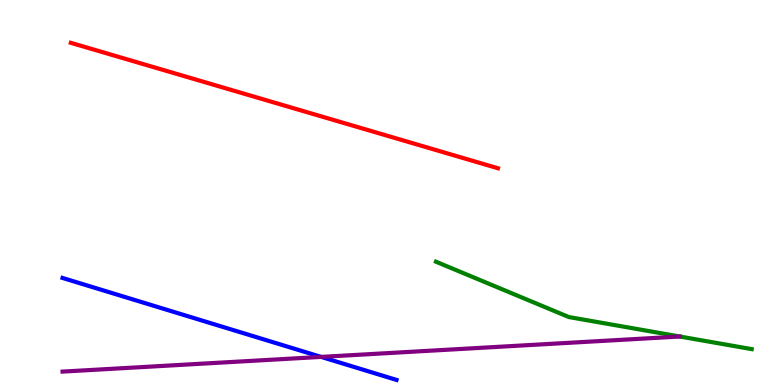[{'lines': ['blue', 'red'], 'intersections': []}, {'lines': ['green', 'red'], 'intersections': []}, {'lines': ['purple', 'red'], 'intersections': []}, {'lines': ['blue', 'green'], 'intersections': []}, {'lines': ['blue', 'purple'], 'intersections': [{'x': 4.14, 'y': 0.73}]}, {'lines': ['green', 'purple'], 'intersections': []}]